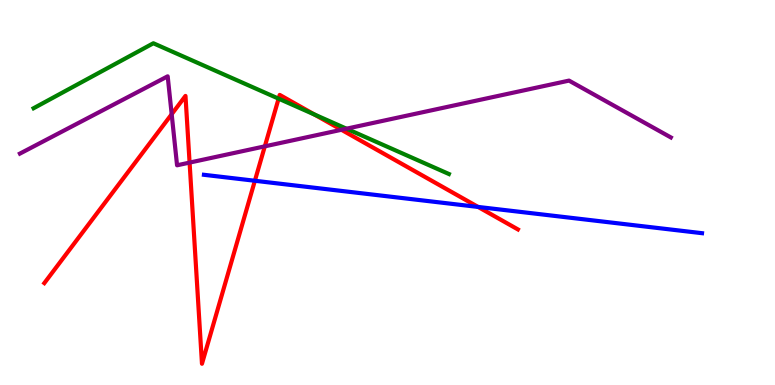[{'lines': ['blue', 'red'], 'intersections': [{'x': 3.29, 'y': 5.3}, {'x': 6.17, 'y': 4.63}]}, {'lines': ['green', 'red'], 'intersections': [{'x': 3.59, 'y': 7.44}, {'x': 4.06, 'y': 7.03}]}, {'lines': ['purple', 'red'], 'intersections': [{'x': 2.22, 'y': 7.03}, {'x': 2.45, 'y': 5.78}, {'x': 3.42, 'y': 6.2}, {'x': 4.41, 'y': 6.63}]}, {'lines': ['blue', 'green'], 'intersections': []}, {'lines': ['blue', 'purple'], 'intersections': []}, {'lines': ['green', 'purple'], 'intersections': [{'x': 4.47, 'y': 6.66}]}]